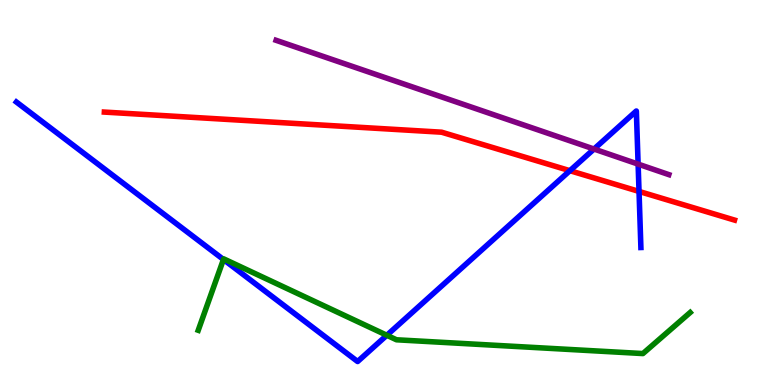[{'lines': ['blue', 'red'], 'intersections': [{'x': 7.35, 'y': 5.57}, {'x': 8.25, 'y': 5.03}]}, {'lines': ['green', 'red'], 'intersections': []}, {'lines': ['purple', 'red'], 'intersections': []}, {'lines': ['blue', 'green'], 'intersections': [{'x': 2.88, 'y': 3.26}, {'x': 4.99, 'y': 1.29}]}, {'lines': ['blue', 'purple'], 'intersections': [{'x': 7.66, 'y': 6.13}, {'x': 8.23, 'y': 5.74}]}, {'lines': ['green', 'purple'], 'intersections': []}]